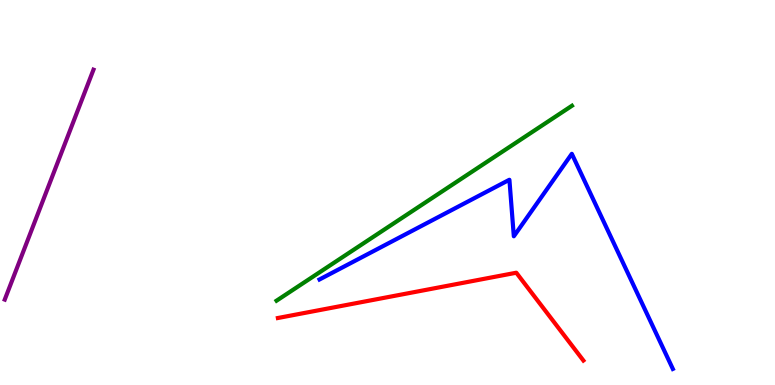[{'lines': ['blue', 'red'], 'intersections': []}, {'lines': ['green', 'red'], 'intersections': []}, {'lines': ['purple', 'red'], 'intersections': []}, {'lines': ['blue', 'green'], 'intersections': []}, {'lines': ['blue', 'purple'], 'intersections': []}, {'lines': ['green', 'purple'], 'intersections': []}]